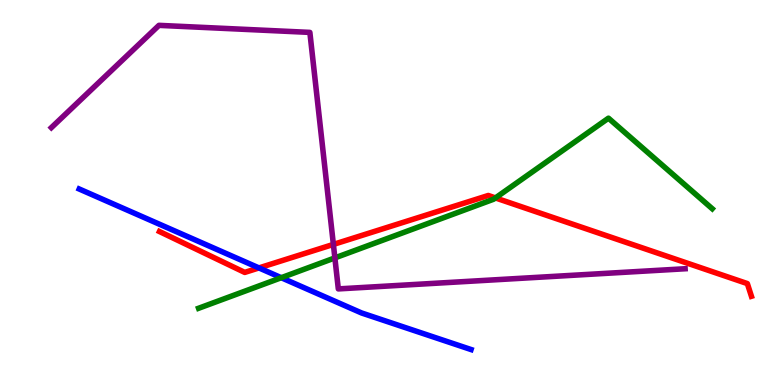[{'lines': ['blue', 'red'], 'intersections': [{'x': 3.34, 'y': 3.04}]}, {'lines': ['green', 'red'], 'intersections': [{'x': 6.39, 'y': 4.86}]}, {'lines': ['purple', 'red'], 'intersections': [{'x': 4.3, 'y': 3.65}]}, {'lines': ['blue', 'green'], 'intersections': [{'x': 3.63, 'y': 2.79}]}, {'lines': ['blue', 'purple'], 'intersections': []}, {'lines': ['green', 'purple'], 'intersections': [{'x': 4.32, 'y': 3.3}]}]